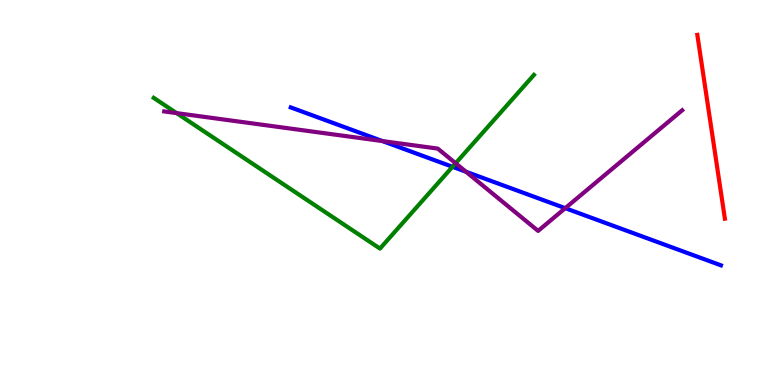[{'lines': ['blue', 'red'], 'intersections': []}, {'lines': ['green', 'red'], 'intersections': []}, {'lines': ['purple', 'red'], 'intersections': []}, {'lines': ['blue', 'green'], 'intersections': [{'x': 5.84, 'y': 5.67}]}, {'lines': ['blue', 'purple'], 'intersections': [{'x': 4.94, 'y': 6.34}, {'x': 6.01, 'y': 5.54}, {'x': 7.29, 'y': 4.59}]}, {'lines': ['green', 'purple'], 'intersections': [{'x': 2.28, 'y': 7.06}, {'x': 5.88, 'y': 5.76}]}]